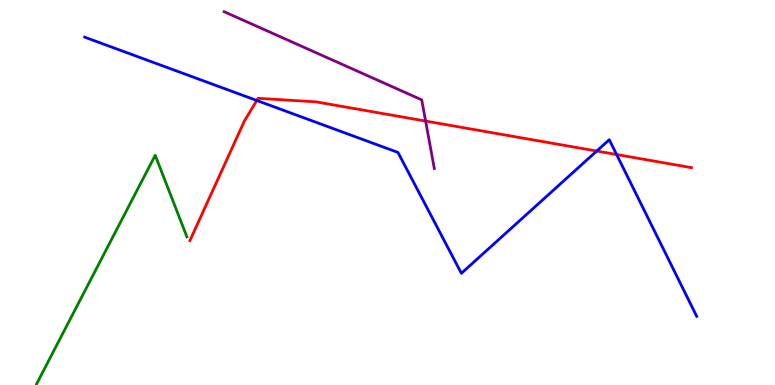[{'lines': ['blue', 'red'], 'intersections': [{'x': 3.31, 'y': 7.39}, {'x': 7.7, 'y': 6.08}, {'x': 7.96, 'y': 5.99}]}, {'lines': ['green', 'red'], 'intersections': []}, {'lines': ['purple', 'red'], 'intersections': [{'x': 5.49, 'y': 6.86}]}, {'lines': ['blue', 'green'], 'intersections': []}, {'lines': ['blue', 'purple'], 'intersections': []}, {'lines': ['green', 'purple'], 'intersections': []}]